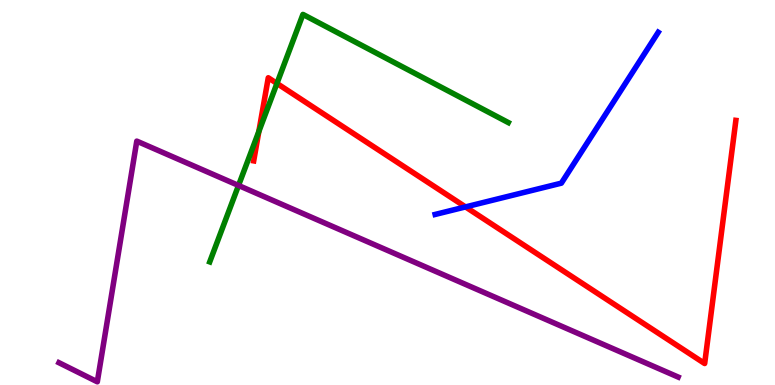[{'lines': ['blue', 'red'], 'intersections': [{'x': 6.01, 'y': 4.63}]}, {'lines': ['green', 'red'], 'intersections': [{'x': 3.34, 'y': 6.59}, {'x': 3.57, 'y': 7.83}]}, {'lines': ['purple', 'red'], 'intersections': []}, {'lines': ['blue', 'green'], 'intersections': []}, {'lines': ['blue', 'purple'], 'intersections': []}, {'lines': ['green', 'purple'], 'intersections': [{'x': 3.08, 'y': 5.18}]}]